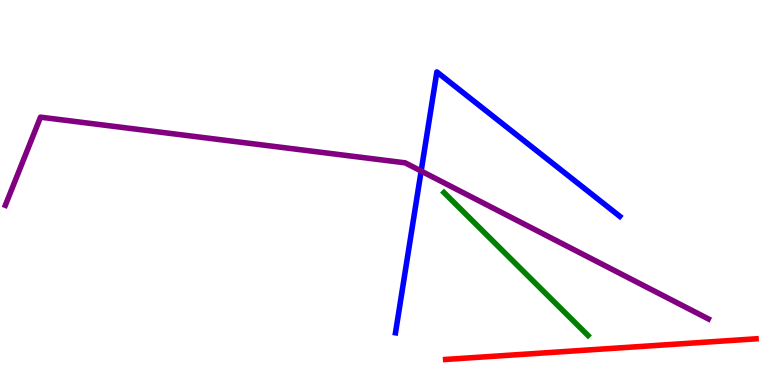[{'lines': ['blue', 'red'], 'intersections': []}, {'lines': ['green', 'red'], 'intersections': []}, {'lines': ['purple', 'red'], 'intersections': []}, {'lines': ['blue', 'green'], 'intersections': []}, {'lines': ['blue', 'purple'], 'intersections': [{'x': 5.43, 'y': 5.56}]}, {'lines': ['green', 'purple'], 'intersections': []}]